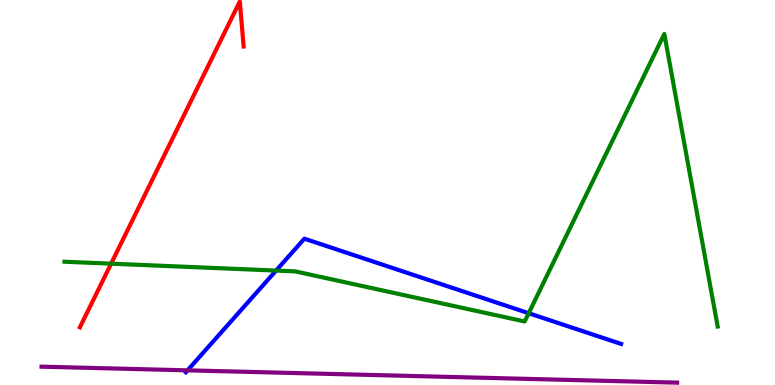[{'lines': ['blue', 'red'], 'intersections': []}, {'lines': ['green', 'red'], 'intersections': [{'x': 1.43, 'y': 3.15}]}, {'lines': ['purple', 'red'], 'intersections': []}, {'lines': ['blue', 'green'], 'intersections': [{'x': 3.56, 'y': 2.97}, {'x': 6.82, 'y': 1.86}]}, {'lines': ['blue', 'purple'], 'intersections': [{'x': 2.42, 'y': 0.381}]}, {'lines': ['green', 'purple'], 'intersections': []}]